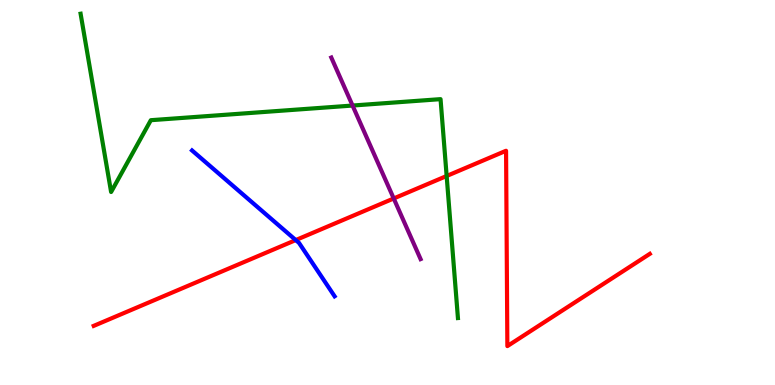[{'lines': ['blue', 'red'], 'intersections': [{'x': 3.82, 'y': 3.76}]}, {'lines': ['green', 'red'], 'intersections': [{'x': 5.76, 'y': 5.43}]}, {'lines': ['purple', 'red'], 'intersections': [{'x': 5.08, 'y': 4.84}]}, {'lines': ['blue', 'green'], 'intersections': []}, {'lines': ['blue', 'purple'], 'intersections': []}, {'lines': ['green', 'purple'], 'intersections': [{'x': 4.55, 'y': 7.26}]}]